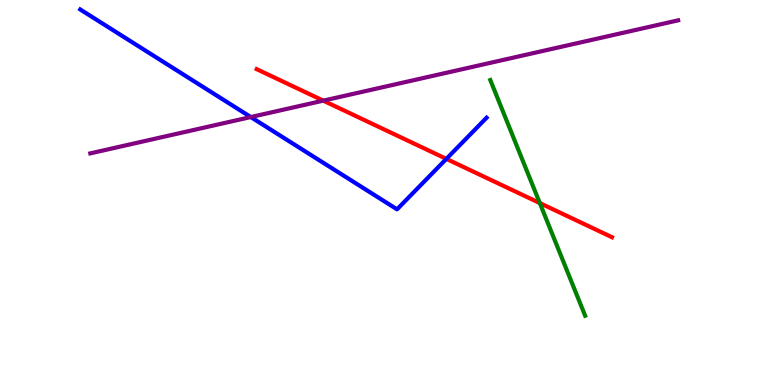[{'lines': ['blue', 'red'], 'intersections': [{'x': 5.76, 'y': 5.87}]}, {'lines': ['green', 'red'], 'intersections': [{'x': 6.97, 'y': 4.73}]}, {'lines': ['purple', 'red'], 'intersections': [{'x': 4.17, 'y': 7.39}]}, {'lines': ['blue', 'green'], 'intersections': []}, {'lines': ['blue', 'purple'], 'intersections': [{'x': 3.24, 'y': 6.96}]}, {'lines': ['green', 'purple'], 'intersections': []}]